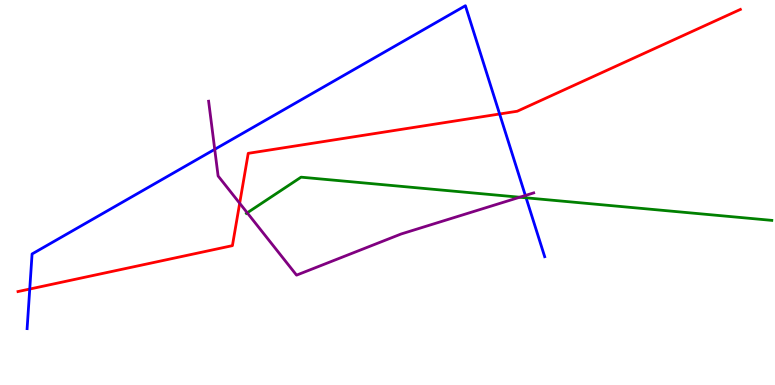[{'lines': ['blue', 'red'], 'intersections': [{'x': 0.384, 'y': 2.49}, {'x': 6.45, 'y': 7.04}]}, {'lines': ['green', 'red'], 'intersections': []}, {'lines': ['purple', 'red'], 'intersections': [{'x': 3.09, 'y': 4.72}]}, {'lines': ['blue', 'green'], 'intersections': [{'x': 6.79, 'y': 4.86}]}, {'lines': ['blue', 'purple'], 'intersections': [{'x': 2.77, 'y': 6.12}, {'x': 6.78, 'y': 4.92}]}, {'lines': ['green', 'purple'], 'intersections': [{'x': 3.19, 'y': 4.47}, {'x': 6.71, 'y': 4.88}]}]